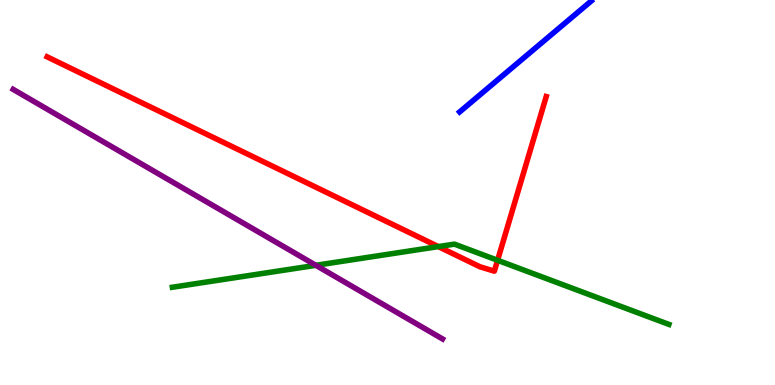[{'lines': ['blue', 'red'], 'intersections': []}, {'lines': ['green', 'red'], 'intersections': [{'x': 5.66, 'y': 3.59}, {'x': 6.42, 'y': 3.24}]}, {'lines': ['purple', 'red'], 'intersections': []}, {'lines': ['blue', 'green'], 'intersections': []}, {'lines': ['blue', 'purple'], 'intersections': []}, {'lines': ['green', 'purple'], 'intersections': [{'x': 4.08, 'y': 3.11}]}]